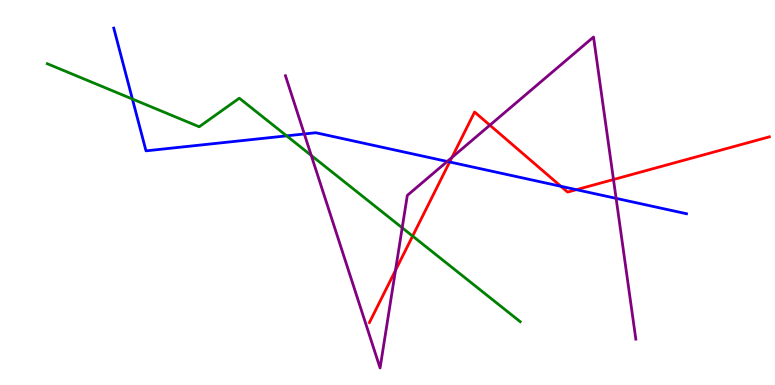[{'lines': ['blue', 'red'], 'intersections': [{'x': 5.8, 'y': 5.79}, {'x': 7.24, 'y': 5.16}, {'x': 7.44, 'y': 5.07}]}, {'lines': ['green', 'red'], 'intersections': [{'x': 5.32, 'y': 3.87}]}, {'lines': ['purple', 'red'], 'intersections': [{'x': 5.1, 'y': 2.98}, {'x': 5.83, 'y': 5.91}, {'x': 6.32, 'y': 6.75}, {'x': 7.92, 'y': 5.34}]}, {'lines': ['blue', 'green'], 'intersections': [{'x': 1.71, 'y': 7.43}, {'x': 3.7, 'y': 6.47}]}, {'lines': ['blue', 'purple'], 'intersections': [{'x': 3.93, 'y': 6.52}, {'x': 5.77, 'y': 5.81}, {'x': 7.95, 'y': 4.85}]}, {'lines': ['green', 'purple'], 'intersections': [{'x': 4.02, 'y': 5.96}, {'x': 5.19, 'y': 4.08}]}]